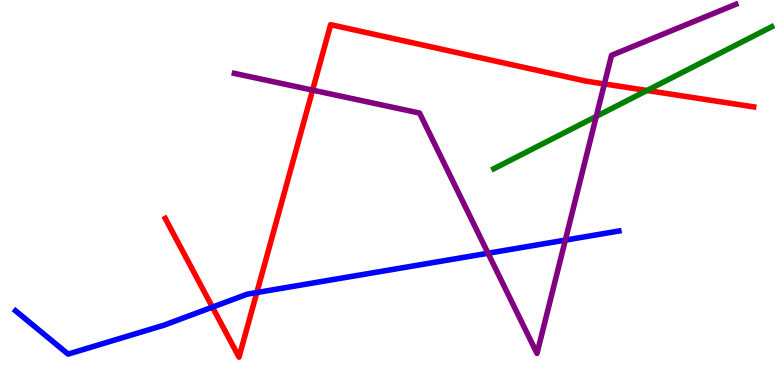[{'lines': ['blue', 'red'], 'intersections': [{'x': 2.74, 'y': 2.02}, {'x': 3.31, 'y': 2.4}]}, {'lines': ['green', 'red'], 'intersections': [{'x': 8.35, 'y': 7.65}]}, {'lines': ['purple', 'red'], 'intersections': [{'x': 4.03, 'y': 7.66}, {'x': 7.8, 'y': 7.82}]}, {'lines': ['blue', 'green'], 'intersections': []}, {'lines': ['blue', 'purple'], 'intersections': [{'x': 6.3, 'y': 3.42}, {'x': 7.29, 'y': 3.76}]}, {'lines': ['green', 'purple'], 'intersections': [{'x': 7.69, 'y': 6.98}]}]